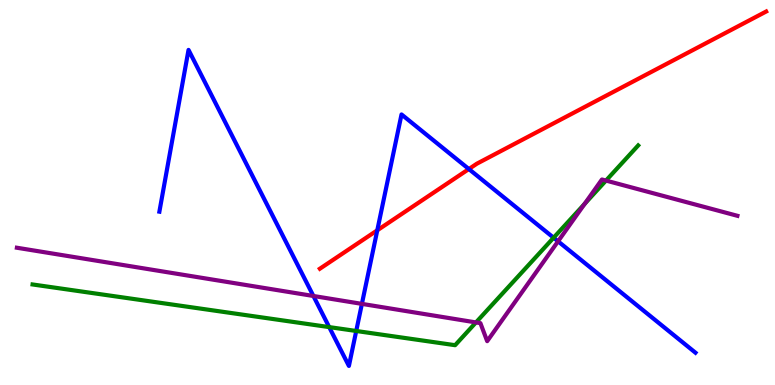[{'lines': ['blue', 'red'], 'intersections': [{'x': 4.87, 'y': 4.02}, {'x': 6.05, 'y': 5.61}]}, {'lines': ['green', 'red'], 'intersections': []}, {'lines': ['purple', 'red'], 'intersections': []}, {'lines': ['blue', 'green'], 'intersections': [{'x': 4.25, 'y': 1.5}, {'x': 4.6, 'y': 1.4}, {'x': 7.14, 'y': 3.83}]}, {'lines': ['blue', 'purple'], 'intersections': [{'x': 4.04, 'y': 2.31}, {'x': 4.67, 'y': 2.11}, {'x': 7.2, 'y': 3.73}]}, {'lines': ['green', 'purple'], 'intersections': [{'x': 6.14, 'y': 1.63}, {'x': 7.54, 'y': 4.71}, {'x': 7.82, 'y': 5.31}]}]